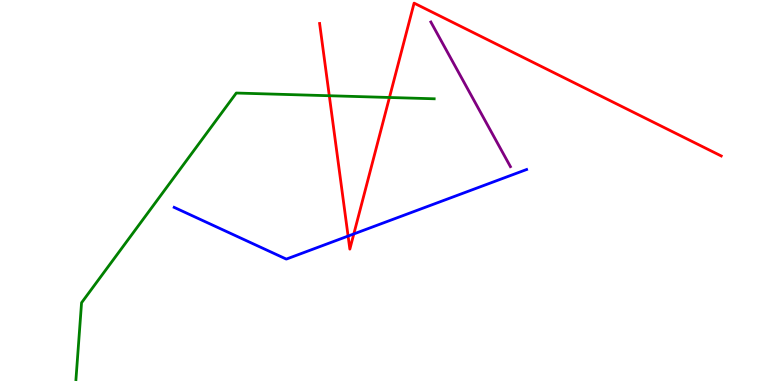[{'lines': ['blue', 'red'], 'intersections': [{'x': 4.49, 'y': 3.87}, {'x': 4.57, 'y': 3.92}]}, {'lines': ['green', 'red'], 'intersections': [{'x': 4.25, 'y': 7.51}, {'x': 5.03, 'y': 7.47}]}, {'lines': ['purple', 'red'], 'intersections': []}, {'lines': ['blue', 'green'], 'intersections': []}, {'lines': ['blue', 'purple'], 'intersections': []}, {'lines': ['green', 'purple'], 'intersections': []}]